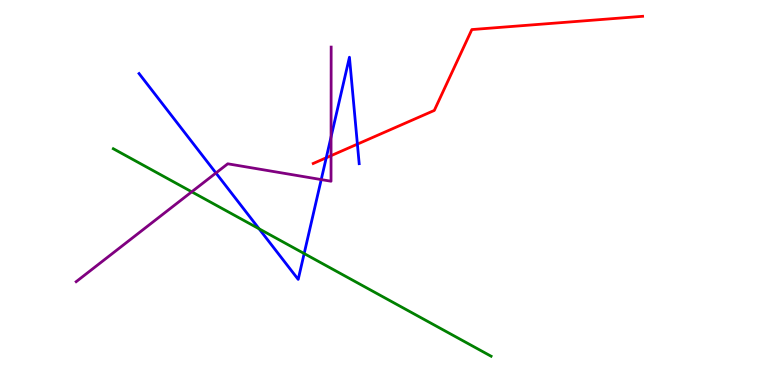[{'lines': ['blue', 'red'], 'intersections': [{'x': 4.21, 'y': 5.9}, {'x': 4.61, 'y': 6.26}]}, {'lines': ['green', 'red'], 'intersections': []}, {'lines': ['purple', 'red'], 'intersections': [{'x': 4.27, 'y': 5.96}]}, {'lines': ['blue', 'green'], 'intersections': [{'x': 3.34, 'y': 4.06}, {'x': 3.92, 'y': 3.41}]}, {'lines': ['blue', 'purple'], 'intersections': [{'x': 2.79, 'y': 5.51}, {'x': 4.14, 'y': 5.34}, {'x': 4.27, 'y': 6.44}]}, {'lines': ['green', 'purple'], 'intersections': [{'x': 2.47, 'y': 5.02}]}]